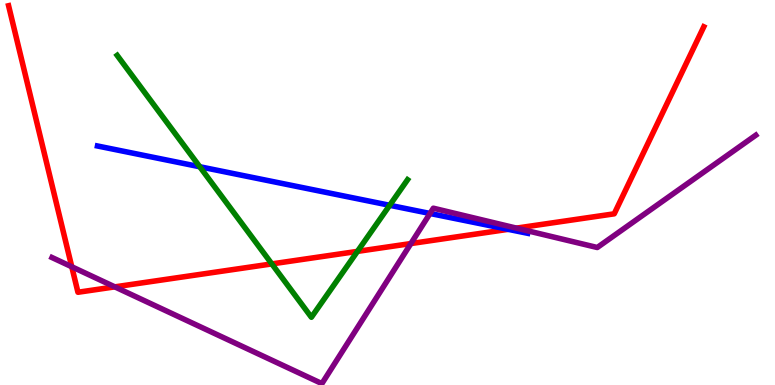[{'lines': ['blue', 'red'], 'intersections': [{'x': 6.56, 'y': 4.04}]}, {'lines': ['green', 'red'], 'intersections': [{'x': 3.51, 'y': 3.15}, {'x': 4.61, 'y': 3.47}]}, {'lines': ['purple', 'red'], 'intersections': [{'x': 0.926, 'y': 3.07}, {'x': 1.48, 'y': 2.55}, {'x': 5.3, 'y': 3.67}, {'x': 6.66, 'y': 4.07}]}, {'lines': ['blue', 'green'], 'intersections': [{'x': 2.58, 'y': 5.67}, {'x': 5.03, 'y': 4.67}]}, {'lines': ['blue', 'purple'], 'intersections': [{'x': 5.55, 'y': 4.46}]}, {'lines': ['green', 'purple'], 'intersections': []}]